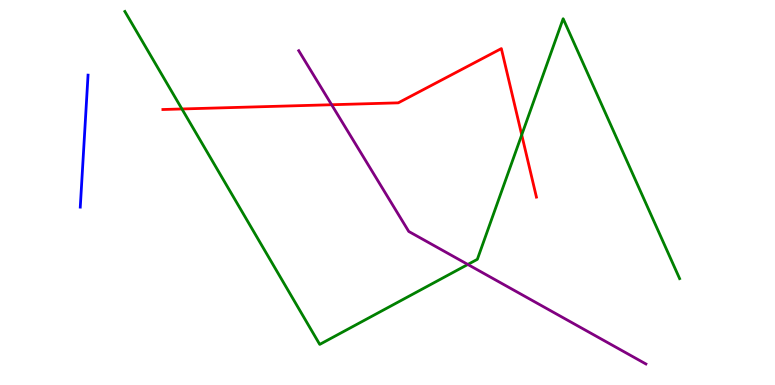[{'lines': ['blue', 'red'], 'intersections': []}, {'lines': ['green', 'red'], 'intersections': [{'x': 2.35, 'y': 7.17}, {'x': 6.73, 'y': 6.5}]}, {'lines': ['purple', 'red'], 'intersections': [{'x': 4.28, 'y': 7.28}]}, {'lines': ['blue', 'green'], 'intersections': []}, {'lines': ['blue', 'purple'], 'intersections': []}, {'lines': ['green', 'purple'], 'intersections': [{'x': 6.04, 'y': 3.13}]}]